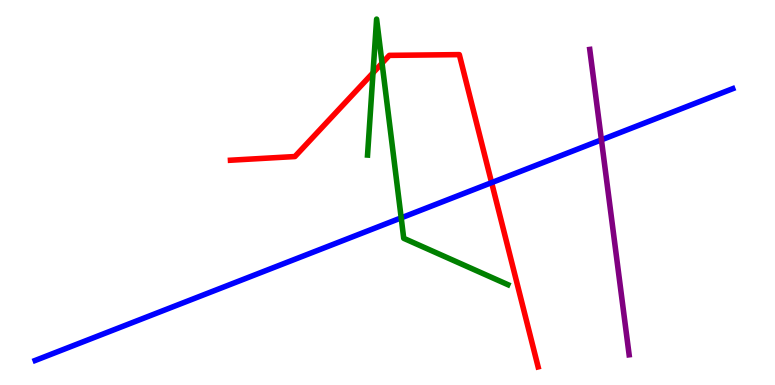[{'lines': ['blue', 'red'], 'intersections': [{'x': 6.34, 'y': 5.26}]}, {'lines': ['green', 'red'], 'intersections': [{'x': 4.81, 'y': 8.11}, {'x': 4.93, 'y': 8.36}]}, {'lines': ['purple', 'red'], 'intersections': []}, {'lines': ['blue', 'green'], 'intersections': [{'x': 5.18, 'y': 4.34}]}, {'lines': ['blue', 'purple'], 'intersections': [{'x': 7.76, 'y': 6.37}]}, {'lines': ['green', 'purple'], 'intersections': []}]